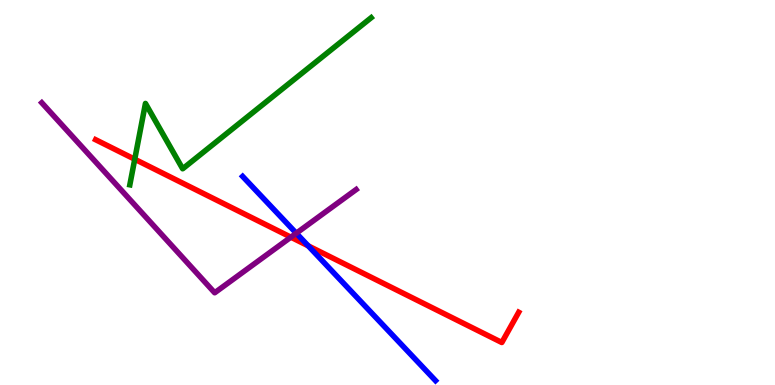[{'lines': ['blue', 'red'], 'intersections': [{'x': 3.98, 'y': 3.61}]}, {'lines': ['green', 'red'], 'intersections': [{'x': 1.74, 'y': 5.86}]}, {'lines': ['purple', 'red'], 'intersections': [{'x': 3.75, 'y': 3.84}]}, {'lines': ['blue', 'green'], 'intersections': []}, {'lines': ['blue', 'purple'], 'intersections': [{'x': 3.82, 'y': 3.94}]}, {'lines': ['green', 'purple'], 'intersections': []}]